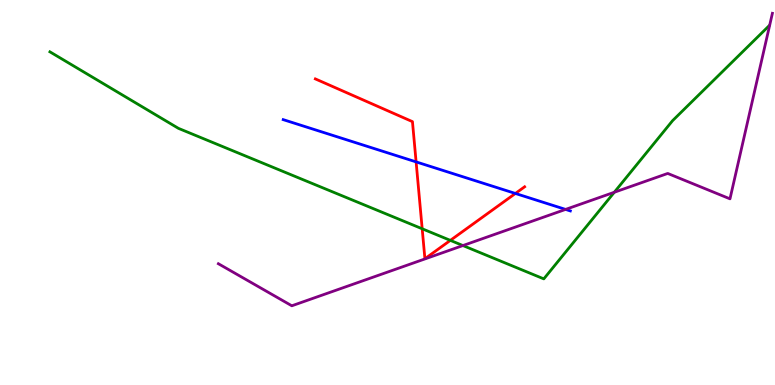[{'lines': ['blue', 'red'], 'intersections': [{'x': 5.37, 'y': 5.8}, {'x': 6.65, 'y': 4.98}]}, {'lines': ['green', 'red'], 'intersections': [{'x': 5.45, 'y': 4.06}, {'x': 5.81, 'y': 3.76}]}, {'lines': ['purple', 'red'], 'intersections': []}, {'lines': ['blue', 'green'], 'intersections': []}, {'lines': ['blue', 'purple'], 'intersections': [{'x': 7.3, 'y': 4.56}]}, {'lines': ['green', 'purple'], 'intersections': [{'x': 5.97, 'y': 3.62}, {'x': 7.93, 'y': 5.01}]}]